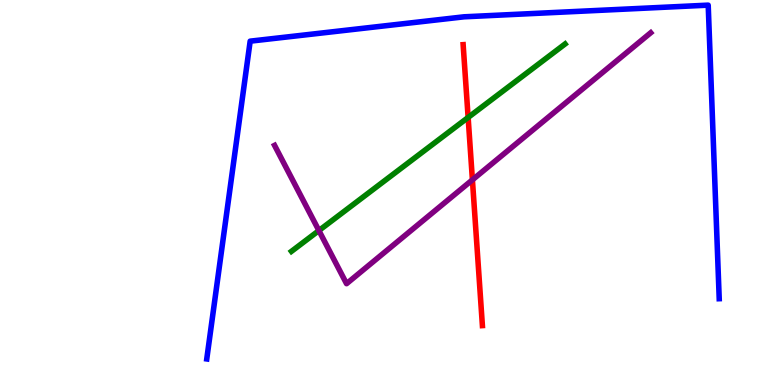[{'lines': ['blue', 'red'], 'intersections': []}, {'lines': ['green', 'red'], 'intersections': [{'x': 6.04, 'y': 6.95}]}, {'lines': ['purple', 'red'], 'intersections': [{'x': 6.1, 'y': 5.33}]}, {'lines': ['blue', 'green'], 'intersections': []}, {'lines': ['blue', 'purple'], 'intersections': []}, {'lines': ['green', 'purple'], 'intersections': [{'x': 4.11, 'y': 4.01}]}]